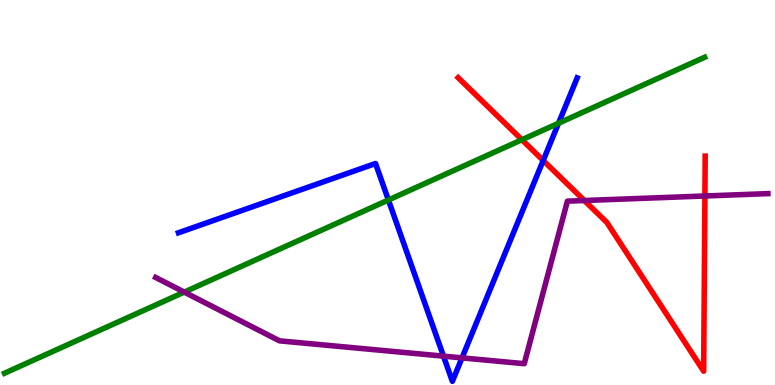[{'lines': ['blue', 'red'], 'intersections': [{'x': 7.01, 'y': 5.83}]}, {'lines': ['green', 'red'], 'intersections': [{'x': 6.73, 'y': 6.37}]}, {'lines': ['purple', 'red'], 'intersections': [{'x': 7.54, 'y': 4.79}, {'x': 9.1, 'y': 4.91}]}, {'lines': ['blue', 'green'], 'intersections': [{'x': 5.01, 'y': 4.81}, {'x': 7.21, 'y': 6.8}]}, {'lines': ['blue', 'purple'], 'intersections': [{'x': 5.72, 'y': 0.749}, {'x': 5.96, 'y': 0.705}]}, {'lines': ['green', 'purple'], 'intersections': [{'x': 2.38, 'y': 2.41}]}]